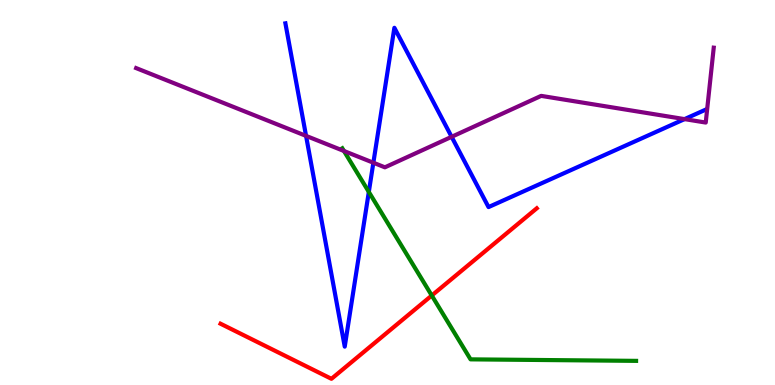[{'lines': ['blue', 'red'], 'intersections': []}, {'lines': ['green', 'red'], 'intersections': [{'x': 5.57, 'y': 2.32}]}, {'lines': ['purple', 'red'], 'intersections': []}, {'lines': ['blue', 'green'], 'intersections': [{'x': 4.76, 'y': 5.02}]}, {'lines': ['blue', 'purple'], 'intersections': [{'x': 3.95, 'y': 6.47}, {'x': 4.82, 'y': 5.77}, {'x': 5.83, 'y': 6.45}, {'x': 8.83, 'y': 6.91}]}, {'lines': ['green', 'purple'], 'intersections': [{'x': 4.44, 'y': 6.08}]}]